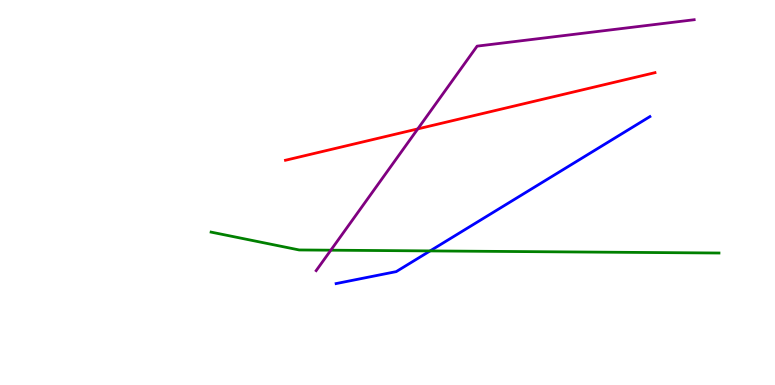[{'lines': ['blue', 'red'], 'intersections': []}, {'lines': ['green', 'red'], 'intersections': []}, {'lines': ['purple', 'red'], 'intersections': [{'x': 5.39, 'y': 6.65}]}, {'lines': ['blue', 'green'], 'intersections': [{'x': 5.55, 'y': 3.48}]}, {'lines': ['blue', 'purple'], 'intersections': []}, {'lines': ['green', 'purple'], 'intersections': [{'x': 4.27, 'y': 3.5}]}]